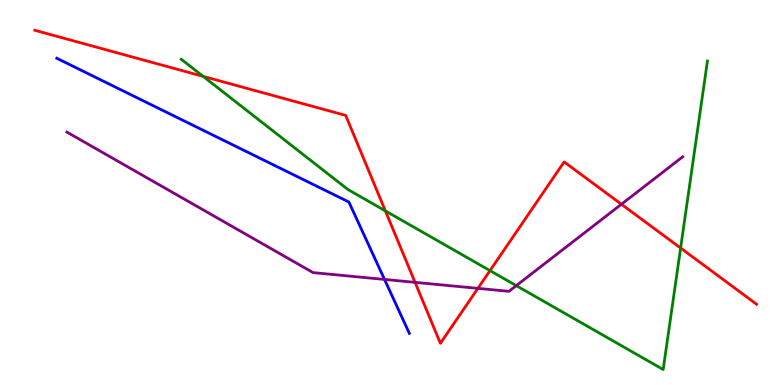[{'lines': ['blue', 'red'], 'intersections': []}, {'lines': ['green', 'red'], 'intersections': [{'x': 2.62, 'y': 8.02}, {'x': 4.97, 'y': 4.52}, {'x': 6.32, 'y': 2.97}, {'x': 8.78, 'y': 3.56}]}, {'lines': ['purple', 'red'], 'intersections': [{'x': 5.36, 'y': 2.67}, {'x': 6.17, 'y': 2.51}, {'x': 8.02, 'y': 4.69}]}, {'lines': ['blue', 'green'], 'intersections': []}, {'lines': ['blue', 'purple'], 'intersections': [{'x': 4.96, 'y': 2.74}]}, {'lines': ['green', 'purple'], 'intersections': [{'x': 6.66, 'y': 2.58}]}]